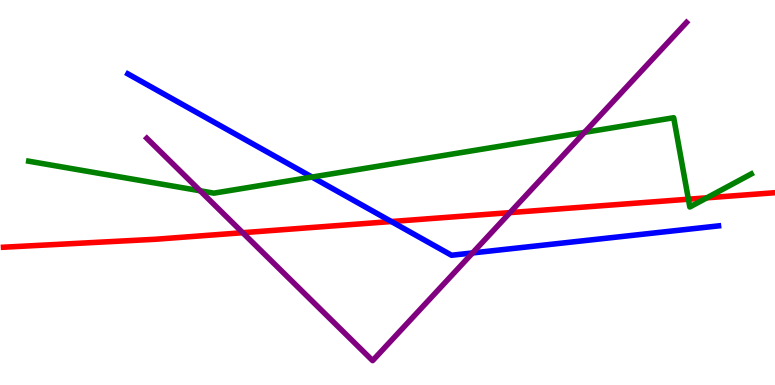[{'lines': ['blue', 'red'], 'intersections': [{'x': 5.05, 'y': 4.25}]}, {'lines': ['green', 'red'], 'intersections': [{'x': 8.88, 'y': 4.83}, {'x': 9.12, 'y': 4.86}]}, {'lines': ['purple', 'red'], 'intersections': [{'x': 3.13, 'y': 3.96}, {'x': 6.58, 'y': 4.48}]}, {'lines': ['blue', 'green'], 'intersections': [{'x': 4.03, 'y': 5.4}]}, {'lines': ['blue', 'purple'], 'intersections': [{'x': 6.1, 'y': 3.43}]}, {'lines': ['green', 'purple'], 'intersections': [{'x': 2.58, 'y': 5.04}, {'x': 7.54, 'y': 6.56}]}]